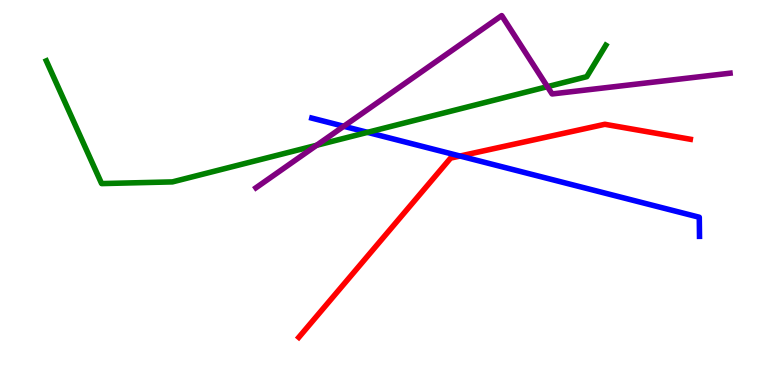[{'lines': ['blue', 'red'], 'intersections': [{'x': 5.94, 'y': 5.95}]}, {'lines': ['green', 'red'], 'intersections': []}, {'lines': ['purple', 'red'], 'intersections': []}, {'lines': ['blue', 'green'], 'intersections': [{'x': 4.74, 'y': 6.56}]}, {'lines': ['blue', 'purple'], 'intersections': [{'x': 4.44, 'y': 6.72}]}, {'lines': ['green', 'purple'], 'intersections': [{'x': 4.09, 'y': 6.23}, {'x': 7.06, 'y': 7.75}]}]